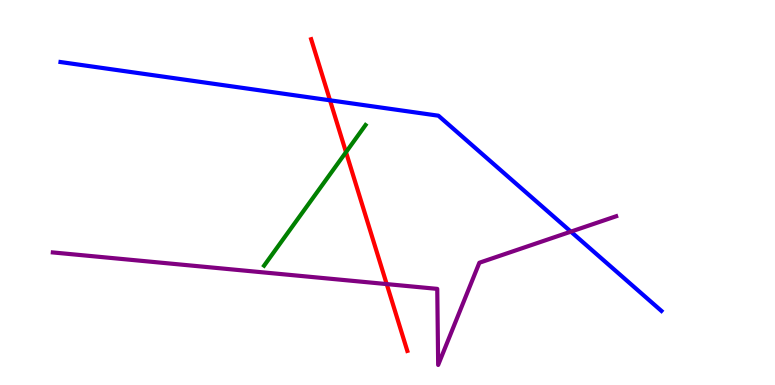[{'lines': ['blue', 'red'], 'intersections': [{'x': 4.26, 'y': 7.39}]}, {'lines': ['green', 'red'], 'intersections': [{'x': 4.46, 'y': 6.05}]}, {'lines': ['purple', 'red'], 'intersections': [{'x': 4.99, 'y': 2.62}]}, {'lines': ['blue', 'green'], 'intersections': []}, {'lines': ['blue', 'purple'], 'intersections': [{'x': 7.37, 'y': 3.98}]}, {'lines': ['green', 'purple'], 'intersections': []}]